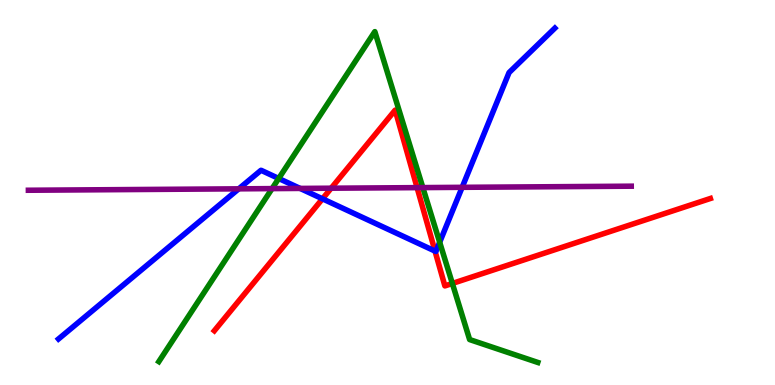[{'lines': ['blue', 'red'], 'intersections': [{'x': 4.16, 'y': 4.84}, {'x': 5.61, 'y': 3.48}]}, {'lines': ['green', 'red'], 'intersections': [{'x': 5.84, 'y': 2.64}]}, {'lines': ['purple', 'red'], 'intersections': [{'x': 4.27, 'y': 5.11}, {'x': 5.38, 'y': 5.13}]}, {'lines': ['blue', 'green'], 'intersections': [{'x': 3.6, 'y': 5.36}, {'x': 5.67, 'y': 3.71}]}, {'lines': ['blue', 'purple'], 'intersections': [{'x': 3.08, 'y': 5.1}, {'x': 3.87, 'y': 5.11}, {'x': 5.96, 'y': 5.13}]}, {'lines': ['green', 'purple'], 'intersections': [{'x': 3.51, 'y': 5.1}, {'x': 5.46, 'y': 5.13}]}]